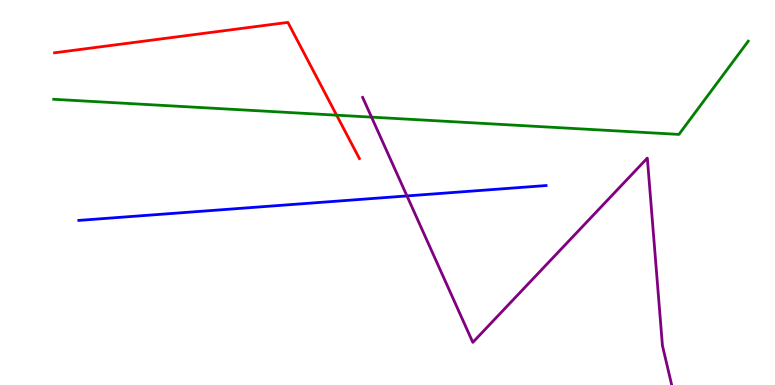[{'lines': ['blue', 'red'], 'intersections': []}, {'lines': ['green', 'red'], 'intersections': [{'x': 4.34, 'y': 7.01}]}, {'lines': ['purple', 'red'], 'intersections': []}, {'lines': ['blue', 'green'], 'intersections': []}, {'lines': ['blue', 'purple'], 'intersections': [{'x': 5.25, 'y': 4.91}]}, {'lines': ['green', 'purple'], 'intersections': [{'x': 4.79, 'y': 6.96}]}]